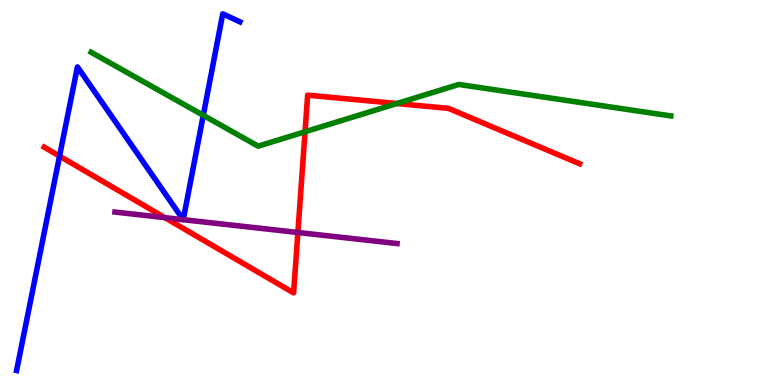[{'lines': ['blue', 'red'], 'intersections': [{'x': 0.768, 'y': 5.94}]}, {'lines': ['green', 'red'], 'intersections': [{'x': 3.94, 'y': 6.58}, {'x': 5.12, 'y': 7.31}]}, {'lines': ['purple', 'red'], 'intersections': [{'x': 2.13, 'y': 4.35}, {'x': 3.84, 'y': 3.96}]}, {'lines': ['blue', 'green'], 'intersections': [{'x': 2.62, 'y': 7.01}]}, {'lines': ['blue', 'purple'], 'intersections': [{'x': 2.36, 'y': 4.29}, {'x': 2.36, 'y': 4.29}]}, {'lines': ['green', 'purple'], 'intersections': []}]